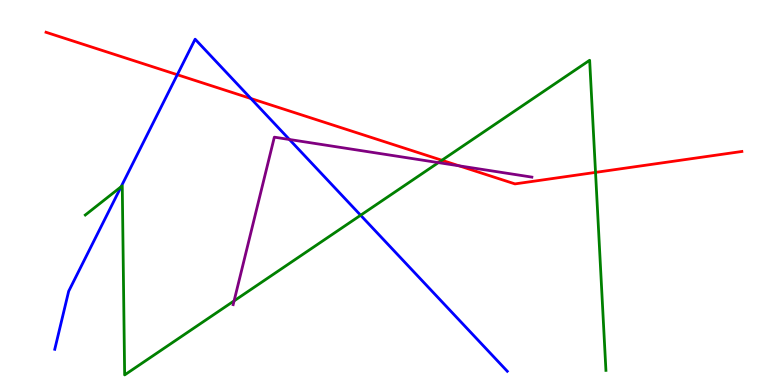[{'lines': ['blue', 'red'], 'intersections': [{'x': 2.29, 'y': 8.06}, {'x': 3.24, 'y': 7.44}]}, {'lines': ['green', 'red'], 'intersections': [{'x': 5.7, 'y': 5.84}, {'x': 7.68, 'y': 5.52}]}, {'lines': ['purple', 'red'], 'intersections': [{'x': 5.92, 'y': 5.69}]}, {'lines': ['blue', 'green'], 'intersections': [{'x': 1.56, 'y': 5.15}, {'x': 4.65, 'y': 4.41}]}, {'lines': ['blue', 'purple'], 'intersections': [{'x': 3.73, 'y': 6.38}]}, {'lines': ['green', 'purple'], 'intersections': [{'x': 3.02, 'y': 2.19}, {'x': 5.66, 'y': 5.78}]}]